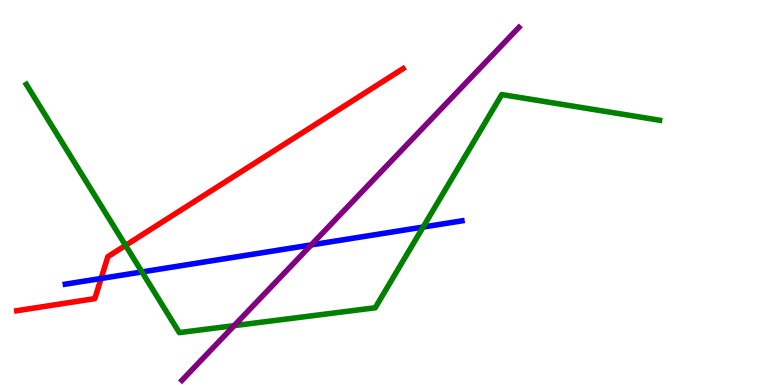[{'lines': ['blue', 'red'], 'intersections': [{'x': 1.3, 'y': 2.77}]}, {'lines': ['green', 'red'], 'intersections': [{'x': 1.62, 'y': 3.63}]}, {'lines': ['purple', 'red'], 'intersections': []}, {'lines': ['blue', 'green'], 'intersections': [{'x': 1.83, 'y': 2.94}, {'x': 5.46, 'y': 4.1}]}, {'lines': ['blue', 'purple'], 'intersections': [{'x': 4.02, 'y': 3.64}]}, {'lines': ['green', 'purple'], 'intersections': [{'x': 3.02, 'y': 1.54}]}]